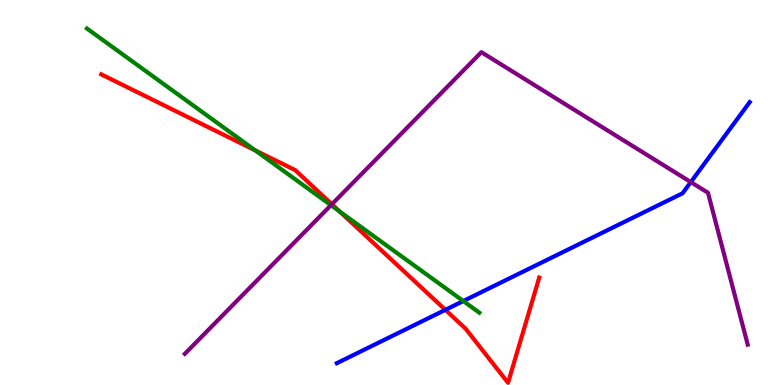[{'lines': ['blue', 'red'], 'intersections': [{'x': 5.75, 'y': 1.95}]}, {'lines': ['green', 'red'], 'intersections': [{'x': 3.29, 'y': 6.09}, {'x': 4.38, 'y': 4.5}]}, {'lines': ['purple', 'red'], 'intersections': [{'x': 4.28, 'y': 4.69}]}, {'lines': ['blue', 'green'], 'intersections': [{'x': 5.98, 'y': 2.18}]}, {'lines': ['blue', 'purple'], 'intersections': [{'x': 8.91, 'y': 5.27}]}, {'lines': ['green', 'purple'], 'intersections': [{'x': 4.27, 'y': 4.67}]}]